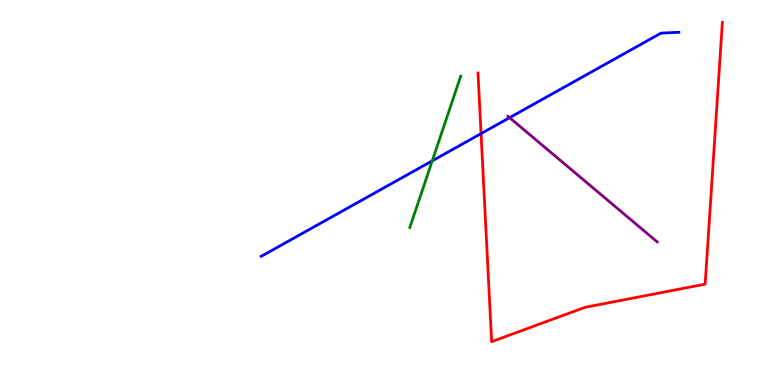[{'lines': ['blue', 'red'], 'intersections': [{'x': 6.21, 'y': 6.53}]}, {'lines': ['green', 'red'], 'intersections': []}, {'lines': ['purple', 'red'], 'intersections': []}, {'lines': ['blue', 'green'], 'intersections': [{'x': 5.58, 'y': 5.82}]}, {'lines': ['blue', 'purple'], 'intersections': [{'x': 6.58, 'y': 6.94}]}, {'lines': ['green', 'purple'], 'intersections': []}]